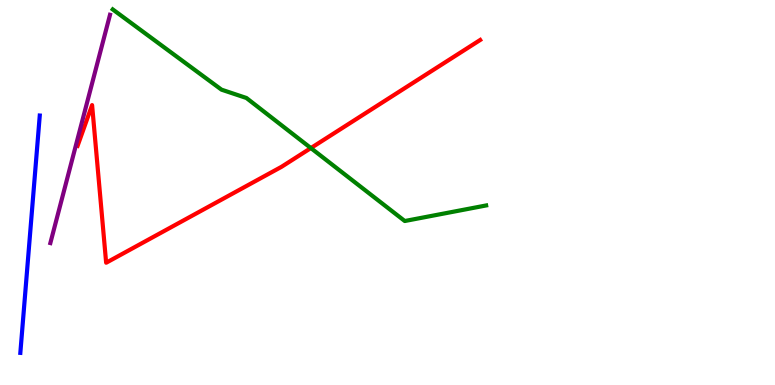[{'lines': ['blue', 'red'], 'intersections': []}, {'lines': ['green', 'red'], 'intersections': [{'x': 4.01, 'y': 6.15}]}, {'lines': ['purple', 'red'], 'intersections': []}, {'lines': ['blue', 'green'], 'intersections': []}, {'lines': ['blue', 'purple'], 'intersections': []}, {'lines': ['green', 'purple'], 'intersections': []}]